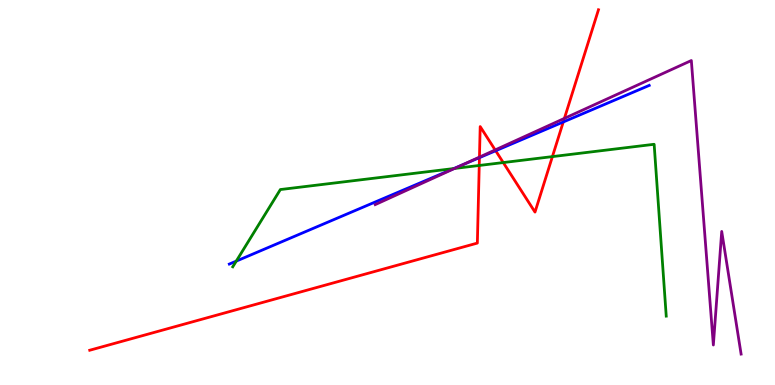[{'lines': ['blue', 'red'], 'intersections': [{'x': 6.19, 'y': 5.91}, {'x': 6.4, 'y': 6.08}, {'x': 7.27, 'y': 6.83}]}, {'lines': ['green', 'red'], 'intersections': [{'x': 6.18, 'y': 5.7}, {'x': 6.49, 'y': 5.78}, {'x': 7.13, 'y': 5.93}]}, {'lines': ['purple', 'red'], 'intersections': [{'x': 6.19, 'y': 5.92}, {'x': 6.39, 'y': 6.11}, {'x': 7.28, 'y': 6.92}]}, {'lines': ['blue', 'green'], 'intersections': [{'x': 3.05, 'y': 3.22}, {'x': 5.86, 'y': 5.62}]}, {'lines': ['blue', 'purple'], 'intersections': [{'x': 5.96, 'y': 5.71}]}, {'lines': ['green', 'purple'], 'intersections': [{'x': 5.87, 'y': 5.62}]}]